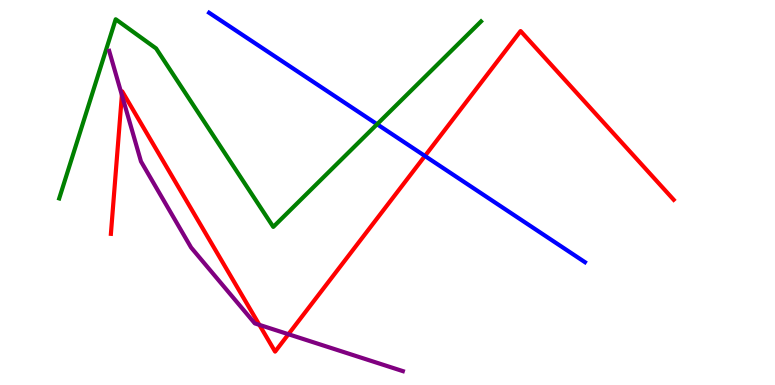[{'lines': ['blue', 'red'], 'intersections': [{'x': 5.48, 'y': 5.95}]}, {'lines': ['green', 'red'], 'intersections': []}, {'lines': ['purple', 'red'], 'intersections': [{'x': 1.57, 'y': 7.53}, {'x': 3.35, 'y': 1.56}, {'x': 3.72, 'y': 1.32}]}, {'lines': ['blue', 'green'], 'intersections': [{'x': 4.87, 'y': 6.77}]}, {'lines': ['blue', 'purple'], 'intersections': []}, {'lines': ['green', 'purple'], 'intersections': []}]